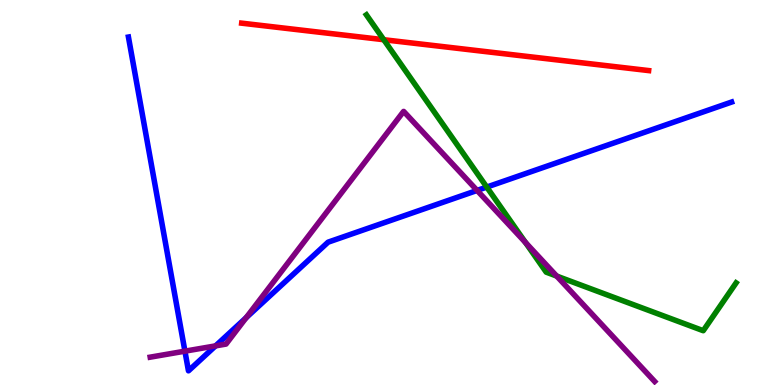[{'lines': ['blue', 'red'], 'intersections': []}, {'lines': ['green', 'red'], 'intersections': [{'x': 4.95, 'y': 8.97}]}, {'lines': ['purple', 'red'], 'intersections': []}, {'lines': ['blue', 'green'], 'intersections': [{'x': 6.28, 'y': 5.14}]}, {'lines': ['blue', 'purple'], 'intersections': [{'x': 2.39, 'y': 0.879}, {'x': 2.78, 'y': 1.02}, {'x': 3.18, 'y': 1.75}, {'x': 6.16, 'y': 5.05}]}, {'lines': ['green', 'purple'], 'intersections': [{'x': 6.78, 'y': 3.7}, {'x': 7.18, 'y': 2.83}]}]